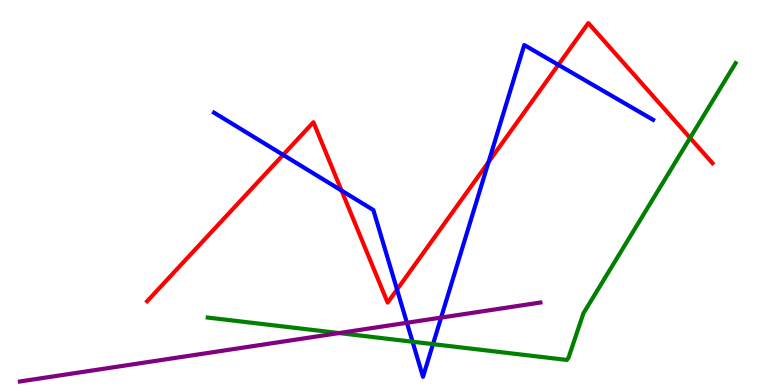[{'lines': ['blue', 'red'], 'intersections': [{'x': 3.65, 'y': 5.98}, {'x': 4.41, 'y': 5.05}, {'x': 5.12, 'y': 2.48}, {'x': 6.3, 'y': 5.79}, {'x': 7.2, 'y': 8.32}]}, {'lines': ['green', 'red'], 'intersections': [{'x': 8.9, 'y': 6.42}]}, {'lines': ['purple', 'red'], 'intersections': []}, {'lines': ['blue', 'green'], 'intersections': [{'x': 5.32, 'y': 1.12}, {'x': 5.59, 'y': 1.06}]}, {'lines': ['blue', 'purple'], 'intersections': [{'x': 5.25, 'y': 1.62}, {'x': 5.69, 'y': 1.75}]}, {'lines': ['green', 'purple'], 'intersections': [{'x': 4.38, 'y': 1.35}]}]